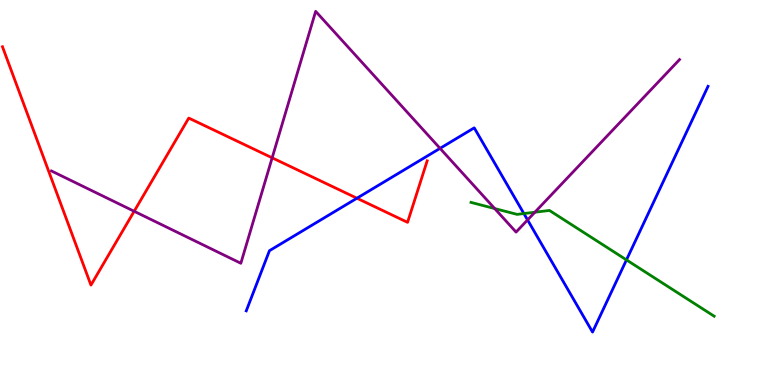[{'lines': ['blue', 'red'], 'intersections': [{'x': 4.61, 'y': 4.85}]}, {'lines': ['green', 'red'], 'intersections': []}, {'lines': ['purple', 'red'], 'intersections': [{'x': 1.73, 'y': 4.51}, {'x': 3.51, 'y': 5.9}]}, {'lines': ['blue', 'green'], 'intersections': [{'x': 6.76, 'y': 4.45}, {'x': 8.08, 'y': 3.25}]}, {'lines': ['blue', 'purple'], 'intersections': [{'x': 5.68, 'y': 6.15}, {'x': 6.81, 'y': 4.29}]}, {'lines': ['green', 'purple'], 'intersections': [{'x': 6.38, 'y': 4.58}, {'x': 6.9, 'y': 4.49}]}]